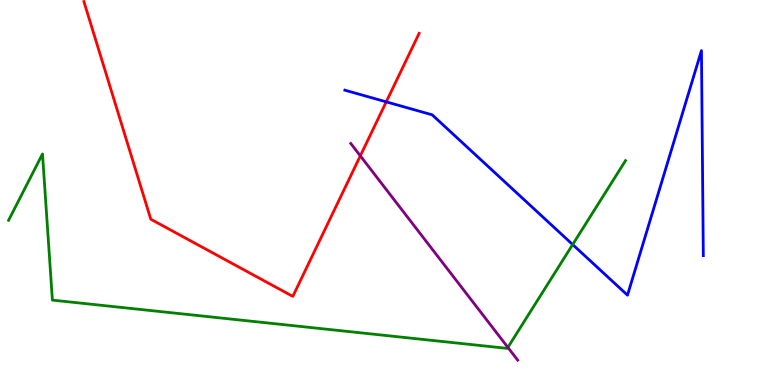[{'lines': ['blue', 'red'], 'intersections': [{'x': 4.98, 'y': 7.35}]}, {'lines': ['green', 'red'], 'intersections': []}, {'lines': ['purple', 'red'], 'intersections': [{'x': 4.65, 'y': 5.95}]}, {'lines': ['blue', 'green'], 'intersections': [{'x': 7.39, 'y': 3.65}]}, {'lines': ['blue', 'purple'], 'intersections': []}, {'lines': ['green', 'purple'], 'intersections': [{'x': 6.55, 'y': 0.976}]}]